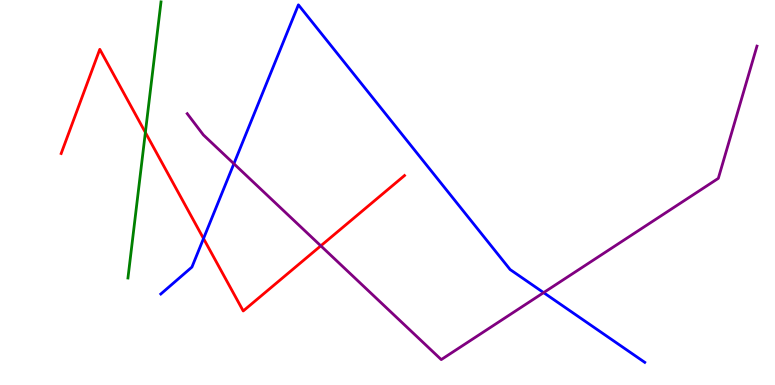[{'lines': ['blue', 'red'], 'intersections': [{'x': 2.63, 'y': 3.8}]}, {'lines': ['green', 'red'], 'intersections': [{'x': 1.88, 'y': 6.56}]}, {'lines': ['purple', 'red'], 'intersections': [{'x': 4.14, 'y': 3.61}]}, {'lines': ['blue', 'green'], 'intersections': []}, {'lines': ['blue', 'purple'], 'intersections': [{'x': 3.02, 'y': 5.75}, {'x': 7.01, 'y': 2.4}]}, {'lines': ['green', 'purple'], 'intersections': []}]